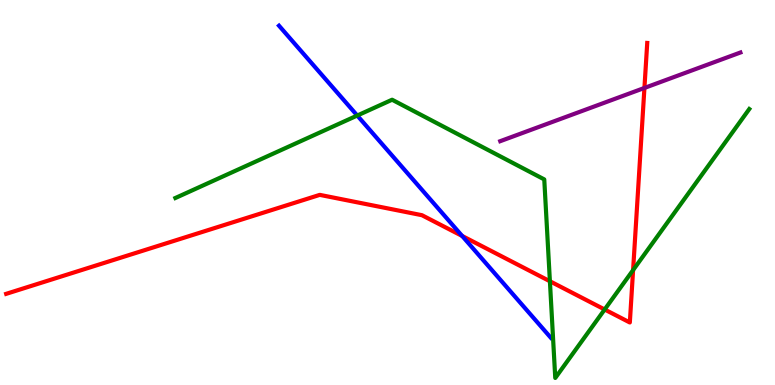[{'lines': ['blue', 'red'], 'intersections': [{'x': 5.96, 'y': 3.87}]}, {'lines': ['green', 'red'], 'intersections': [{'x': 7.1, 'y': 2.7}, {'x': 7.8, 'y': 1.96}, {'x': 8.17, 'y': 2.98}]}, {'lines': ['purple', 'red'], 'intersections': [{'x': 8.32, 'y': 7.72}]}, {'lines': ['blue', 'green'], 'intersections': [{'x': 4.61, 'y': 7.0}]}, {'lines': ['blue', 'purple'], 'intersections': []}, {'lines': ['green', 'purple'], 'intersections': []}]